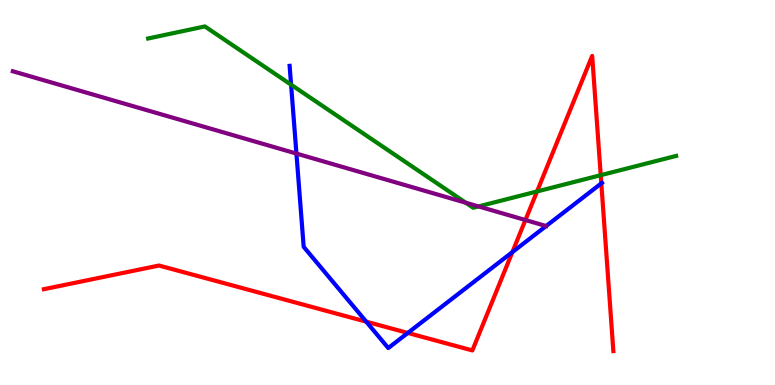[{'lines': ['blue', 'red'], 'intersections': [{'x': 4.73, 'y': 1.64}, {'x': 5.26, 'y': 1.35}, {'x': 6.61, 'y': 3.45}, {'x': 7.76, 'y': 5.24}]}, {'lines': ['green', 'red'], 'intersections': [{'x': 6.93, 'y': 5.03}, {'x': 7.75, 'y': 5.45}]}, {'lines': ['purple', 'red'], 'intersections': [{'x': 6.78, 'y': 4.29}]}, {'lines': ['blue', 'green'], 'intersections': [{'x': 3.76, 'y': 7.8}]}, {'lines': ['blue', 'purple'], 'intersections': [{'x': 3.82, 'y': 6.01}, {'x': 7.05, 'y': 4.13}]}, {'lines': ['green', 'purple'], 'intersections': [{'x': 6.01, 'y': 4.73}, {'x': 6.17, 'y': 4.64}]}]